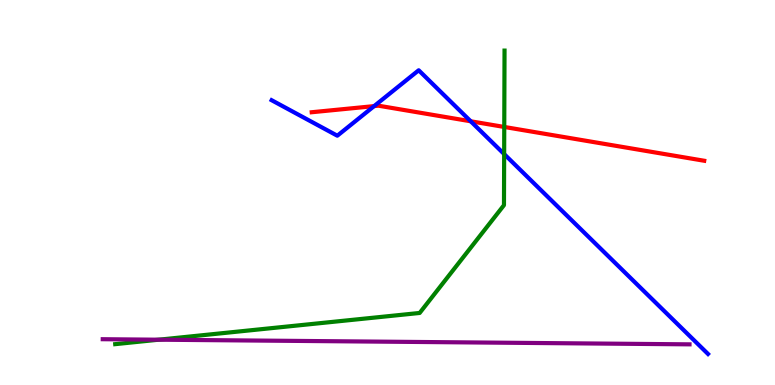[{'lines': ['blue', 'red'], 'intersections': [{'x': 4.83, 'y': 7.24}, {'x': 6.07, 'y': 6.85}]}, {'lines': ['green', 'red'], 'intersections': [{'x': 6.51, 'y': 6.7}]}, {'lines': ['purple', 'red'], 'intersections': []}, {'lines': ['blue', 'green'], 'intersections': [{'x': 6.51, 'y': 6.0}]}, {'lines': ['blue', 'purple'], 'intersections': []}, {'lines': ['green', 'purple'], 'intersections': [{'x': 2.05, 'y': 1.18}]}]